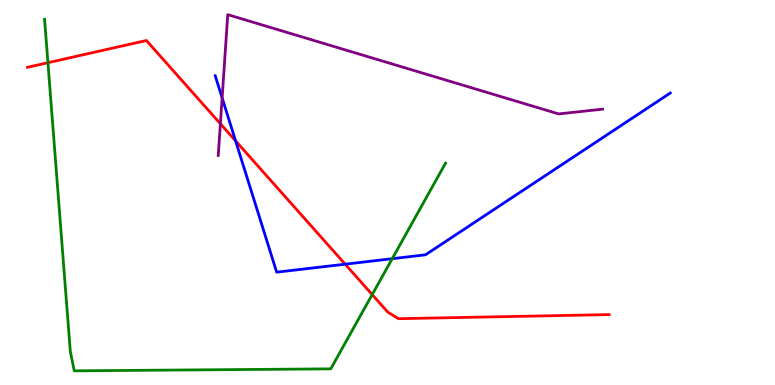[{'lines': ['blue', 'red'], 'intersections': [{'x': 3.04, 'y': 6.34}, {'x': 4.45, 'y': 3.14}]}, {'lines': ['green', 'red'], 'intersections': [{'x': 0.618, 'y': 8.37}, {'x': 4.8, 'y': 2.35}]}, {'lines': ['purple', 'red'], 'intersections': [{'x': 2.84, 'y': 6.79}]}, {'lines': ['blue', 'green'], 'intersections': [{'x': 5.06, 'y': 3.28}]}, {'lines': ['blue', 'purple'], 'intersections': [{'x': 2.87, 'y': 7.46}]}, {'lines': ['green', 'purple'], 'intersections': []}]